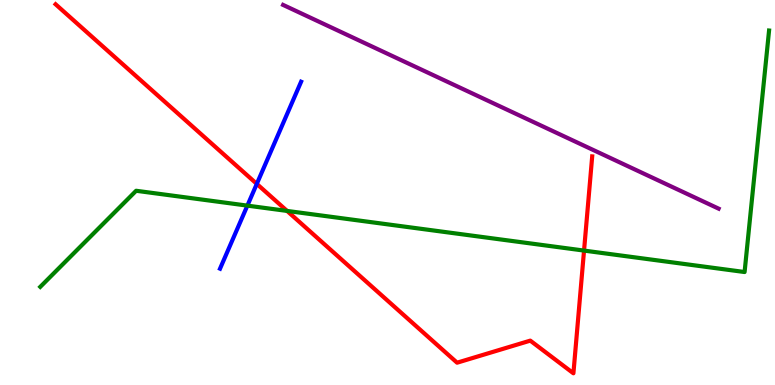[{'lines': ['blue', 'red'], 'intersections': [{'x': 3.31, 'y': 5.22}]}, {'lines': ['green', 'red'], 'intersections': [{'x': 3.7, 'y': 4.52}, {'x': 7.54, 'y': 3.49}]}, {'lines': ['purple', 'red'], 'intersections': []}, {'lines': ['blue', 'green'], 'intersections': [{'x': 3.19, 'y': 4.66}]}, {'lines': ['blue', 'purple'], 'intersections': []}, {'lines': ['green', 'purple'], 'intersections': []}]